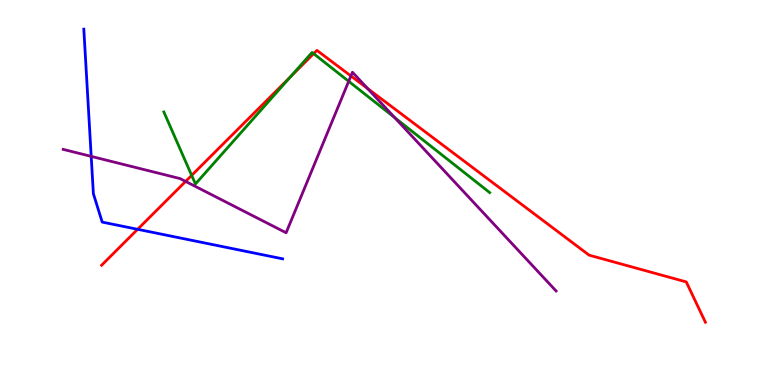[{'lines': ['blue', 'red'], 'intersections': [{'x': 1.78, 'y': 4.04}]}, {'lines': ['green', 'red'], 'intersections': [{'x': 2.47, 'y': 5.44}, {'x': 3.75, 'y': 8.01}, {'x': 4.05, 'y': 8.61}]}, {'lines': ['purple', 'red'], 'intersections': [{'x': 2.39, 'y': 5.29}, {'x': 4.53, 'y': 8.03}, {'x': 4.74, 'y': 7.7}]}, {'lines': ['blue', 'green'], 'intersections': []}, {'lines': ['blue', 'purple'], 'intersections': [{'x': 1.18, 'y': 5.94}]}, {'lines': ['green', 'purple'], 'intersections': [{'x': 4.5, 'y': 7.89}, {'x': 5.09, 'y': 6.94}]}]